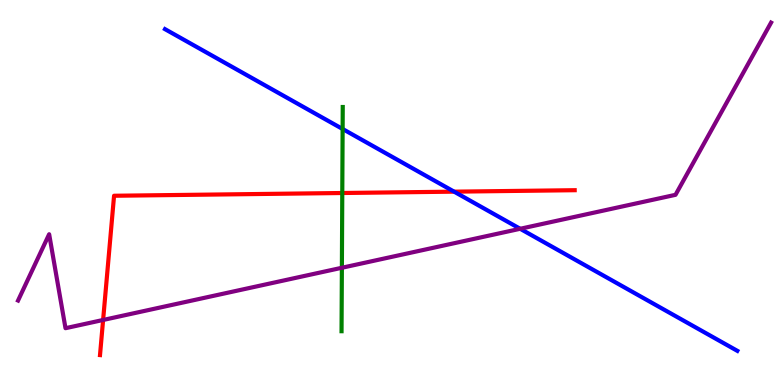[{'lines': ['blue', 'red'], 'intersections': [{'x': 5.86, 'y': 5.02}]}, {'lines': ['green', 'red'], 'intersections': [{'x': 4.42, 'y': 4.99}]}, {'lines': ['purple', 'red'], 'intersections': [{'x': 1.33, 'y': 1.69}]}, {'lines': ['blue', 'green'], 'intersections': [{'x': 4.42, 'y': 6.65}]}, {'lines': ['blue', 'purple'], 'intersections': [{'x': 6.71, 'y': 4.06}]}, {'lines': ['green', 'purple'], 'intersections': [{'x': 4.41, 'y': 3.05}]}]